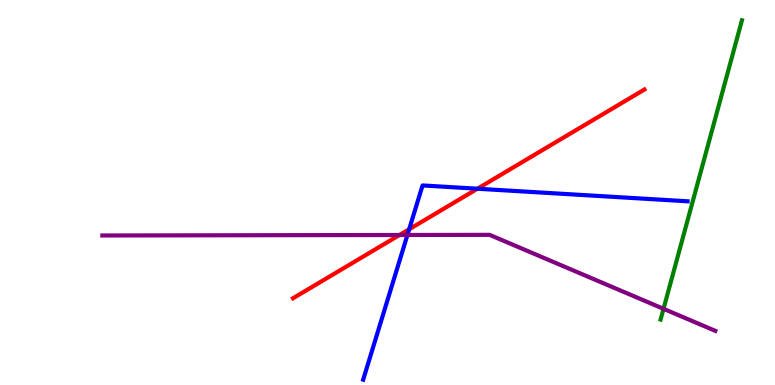[{'lines': ['blue', 'red'], 'intersections': [{'x': 5.28, 'y': 4.05}, {'x': 6.16, 'y': 5.1}]}, {'lines': ['green', 'red'], 'intersections': []}, {'lines': ['purple', 'red'], 'intersections': [{'x': 5.16, 'y': 3.9}]}, {'lines': ['blue', 'green'], 'intersections': []}, {'lines': ['blue', 'purple'], 'intersections': [{'x': 5.26, 'y': 3.9}]}, {'lines': ['green', 'purple'], 'intersections': [{'x': 8.56, 'y': 1.98}]}]